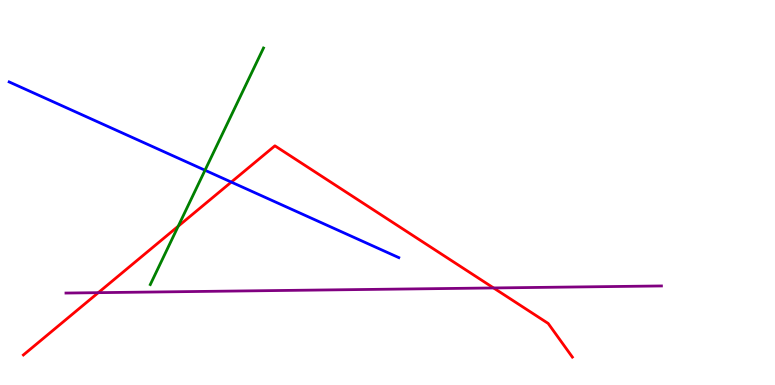[{'lines': ['blue', 'red'], 'intersections': [{'x': 2.98, 'y': 5.27}]}, {'lines': ['green', 'red'], 'intersections': [{'x': 2.3, 'y': 4.12}]}, {'lines': ['purple', 'red'], 'intersections': [{'x': 1.27, 'y': 2.4}, {'x': 6.37, 'y': 2.52}]}, {'lines': ['blue', 'green'], 'intersections': [{'x': 2.65, 'y': 5.58}]}, {'lines': ['blue', 'purple'], 'intersections': []}, {'lines': ['green', 'purple'], 'intersections': []}]